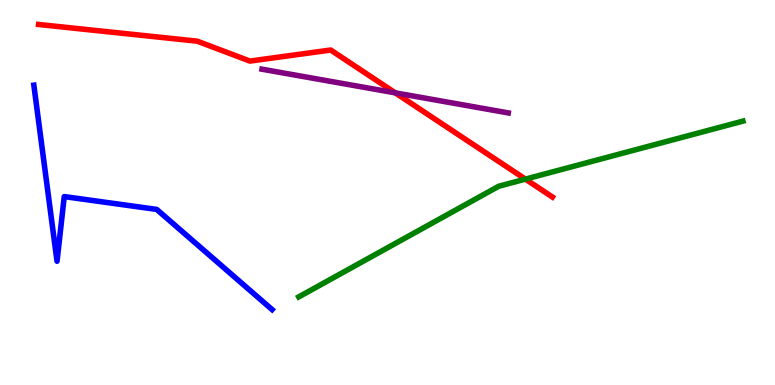[{'lines': ['blue', 'red'], 'intersections': []}, {'lines': ['green', 'red'], 'intersections': [{'x': 6.78, 'y': 5.35}]}, {'lines': ['purple', 'red'], 'intersections': [{'x': 5.1, 'y': 7.59}]}, {'lines': ['blue', 'green'], 'intersections': []}, {'lines': ['blue', 'purple'], 'intersections': []}, {'lines': ['green', 'purple'], 'intersections': []}]